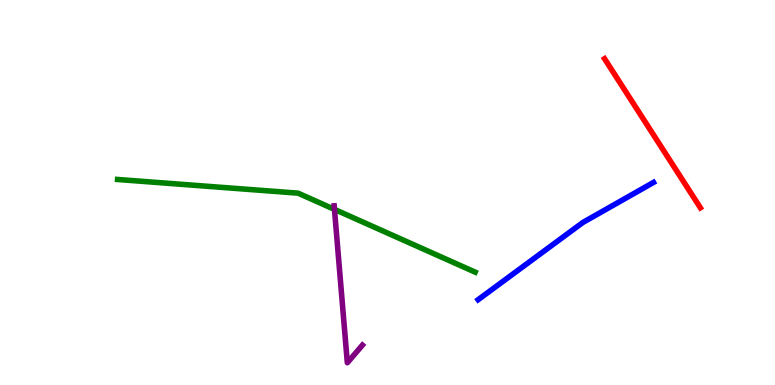[{'lines': ['blue', 'red'], 'intersections': []}, {'lines': ['green', 'red'], 'intersections': []}, {'lines': ['purple', 'red'], 'intersections': []}, {'lines': ['blue', 'green'], 'intersections': []}, {'lines': ['blue', 'purple'], 'intersections': []}, {'lines': ['green', 'purple'], 'intersections': [{'x': 4.32, 'y': 4.56}]}]